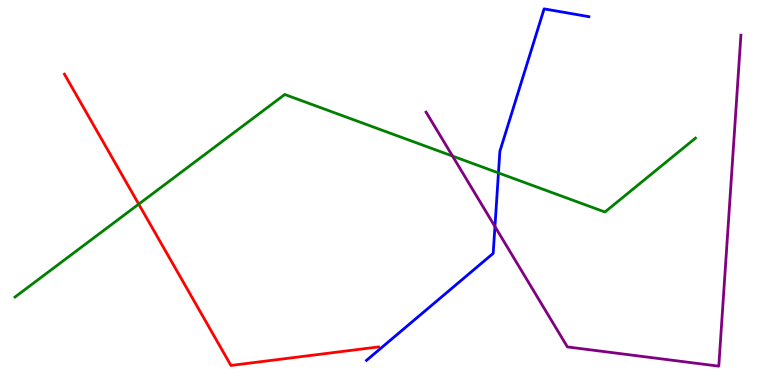[{'lines': ['blue', 'red'], 'intersections': []}, {'lines': ['green', 'red'], 'intersections': [{'x': 1.79, 'y': 4.7}]}, {'lines': ['purple', 'red'], 'intersections': []}, {'lines': ['blue', 'green'], 'intersections': [{'x': 6.43, 'y': 5.51}]}, {'lines': ['blue', 'purple'], 'intersections': [{'x': 6.39, 'y': 4.12}]}, {'lines': ['green', 'purple'], 'intersections': [{'x': 5.84, 'y': 5.95}]}]